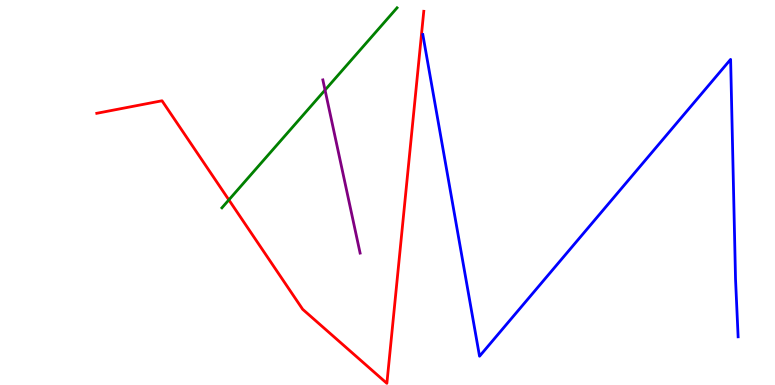[{'lines': ['blue', 'red'], 'intersections': []}, {'lines': ['green', 'red'], 'intersections': [{'x': 2.95, 'y': 4.81}]}, {'lines': ['purple', 'red'], 'intersections': []}, {'lines': ['blue', 'green'], 'intersections': []}, {'lines': ['blue', 'purple'], 'intersections': []}, {'lines': ['green', 'purple'], 'intersections': [{'x': 4.19, 'y': 7.66}]}]